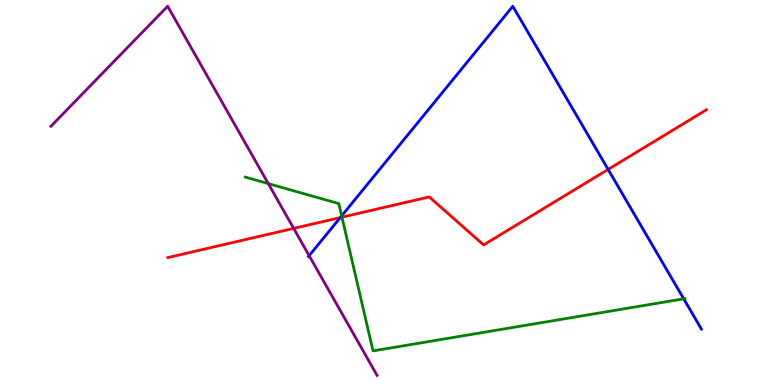[{'lines': ['blue', 'red'], 'intersections': [{'x': 4.39, 'y': 4.35}, {'x': 7.85, 'y': 5.6}]}, {'lines': ['green', 'red'], 'intersections': [{'x': 4.41, 'y': 4.36}]}, {'lines': ['purple', 'red'], 'intersections': [{'x': 3.79, 'y': 4.07}]}, {'lines': ['blue', 'green'], 'intersections': [{'x': 4.41, 'y': 4.39}, {'x': 8.82, 'y': 2.24}]}, {'lines': ['blue', 'purple'], 'intersections': [{'x': 3.99, 'y': 3.36}]}, {'lines': ['green', 'purple'], 'intersections': [{'x': 3.46, 'y': 5.23}]}]